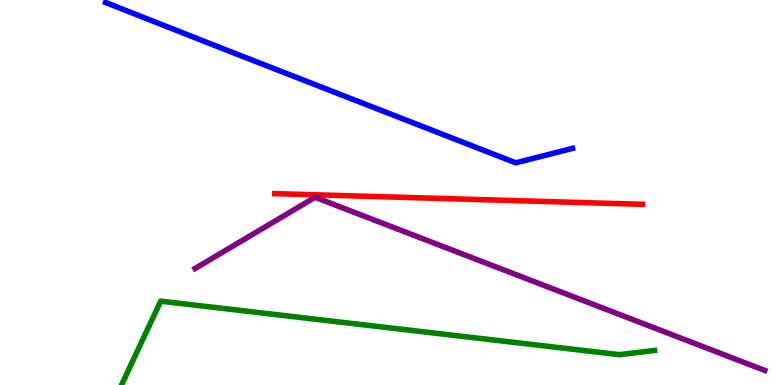[{'lines': ['blue', 'red'], 'intersections': []}, {'lines': ['green', 'red'], 'intersections': []}, {'lines': ['purple', 'red'], 'intersections': []}, {'lines': ['blue', 'green'], 'intersections': []}, {'lines': ['blue', 'purple'], 'intersections': []}, {'lines': ['green', 'purple'], 'intersections': []}]